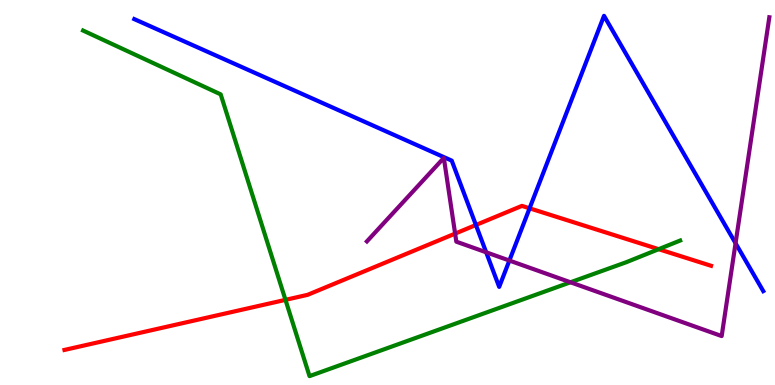[{'lines': ['blue', 'red'], 'intersections': [{'x': 6.14, 'y': 4.16}, {'x': 6.83, 'y': 4.59}]}, {'lines': ['green', 'red'], 'intersections': [{'x': 3.68, 'y': 2.21}, {'x': 8.5, 'y': 3.53}]}, {'lines': ['purple', 'red'], 'intersections': [{'x': 5.87, 'y': 3.93}]}, {'lines': ['blue', 'green'], 'intersections': []}, {'lines': ['blue', 'purple'], 'intersections': [{'x': 6.27, 'y': 3.45}, {'x': 6.57, 'y': 3.23}, {'x': 9.49, 'y': 3.68}]}, {'lines': ['green', 'purple'], 'intersections': [{'x': 7.36, 'y': 2.67}]}]